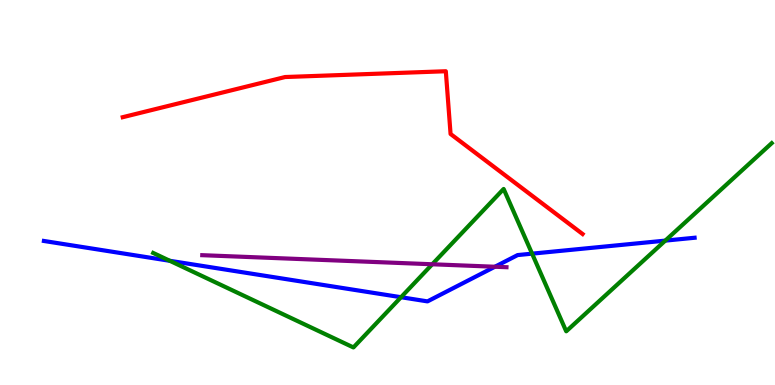[{'lines': ['blue', 'red'], 'intersections': []}, {'lines': ['green', 'red'], 'intersections': []}, {'lines': ['purple', 'red'], 'intersections': []}, {'lines': ['blue', 'green'], 'intersections': [{'x': 2.19, 'y': 3.23}, {'x': 5.17, 'y': 2.28}, {'x': 6.87, 'y': 3.41}, {'x': 8.58, 'y': 3.75}]}, {'lines': ['blue', 'purple'], 'intersections': [{'x': 6.39, 'y': 3.07}]}, {'lines': ['green', 'purple'], 'intersections': [{'x': 5.58, 'y': 3.14}]}]